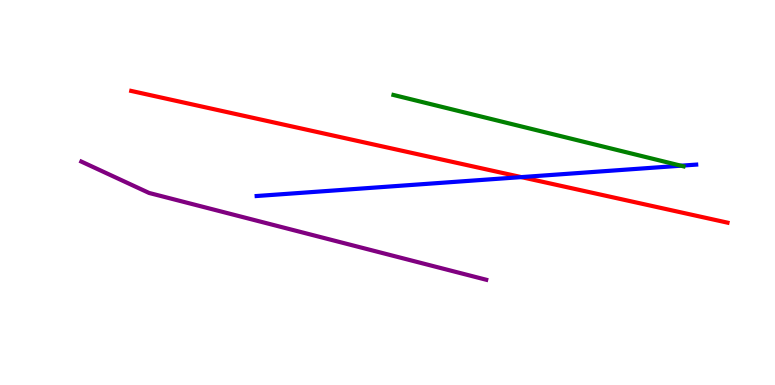[{'lines': ['blue', 'red'], 'intersections': [{'x': 6.73, 'y': 5.4}]}, {'lines': ['green', 'red'], 'intersections': []}, {'lines': ['purple', 'red'], 'intersections': []}, {'lines': ['blue', 'green'], 'intersections': [{'x': 8.79, 'y': 5.7}]}, {'lines': ['blue', 'purple'], 'intersections': []}, {'lines': ['green', 'purple'], 'intersections': []}]